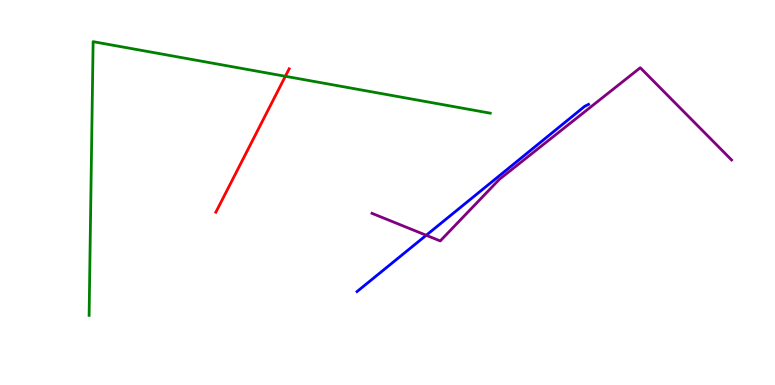[{'lines': ['blue', 'red'], 'intersections': []}, {'lines': ['green', 'red'], 'intersections': [{'x': 3.68, 'y': 8.02}]}, {'lines': ['purple', 'red'], 'intersections': []}, {'lines': ['blue', 'green'], 'intersections': []}, {'lines': ['blue', 'purple'], 'intersections': [{'x': 5.5, 'y': 3.89}]}, {'lines': ['green', 'purple'], 'intersections': []}]